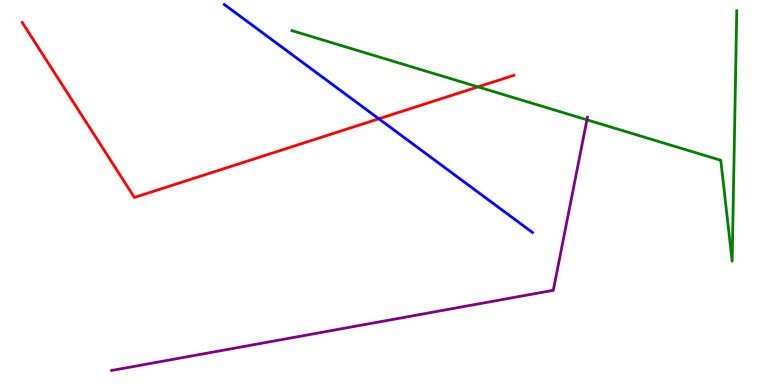[{'lines': ['blue', 'red'], 'intersections': [{'x': 4.89, 'y': 6.91}]}, {'lines': ['green', 'red'], 'intersections': [{'x': 6.17, 'y': 7.74}]}, {'lines': ['purple', 'red'], 'intersections': []}, {'lines': ['blue', 'green'], 'intersections': []}, {'lines': ['blue', 'purple'], 'intersections': []}, {'lines': ['green', 'purple'], 'intersections': [{'x': 7.57, 'y': 6.89}]}]